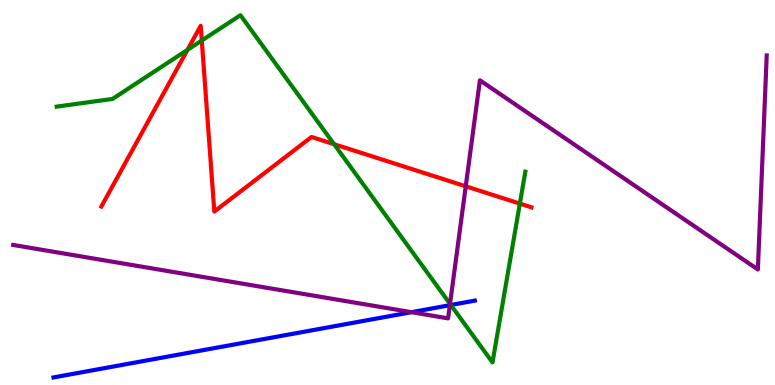[{'lines': ['blue', 'red'], 'intersections': []}, {'lines': ['green', 'red'], 'intersections': [{'x': 2.42, 'y': 8.7}, {'x': 2.6, 'y': 8.95}, {'x': 4.31, 'y': 6.25}, {'x': 6.71, 'y': 4.71}]}, {'lines': ['purple', 'red'], 'intersections': [{'x': 6.01, 'y': 5.16}]}, {'lines': ['blue', 'green'], 'intersections': [{'x': 5.82, 'y': 2.08}]}, {'lines': ['blue', 'purple'], 'intersections': [{'x': 5.31, 'y': 1.89}, {'x': 5.8, 'y': 2.07}]}, {'lines': ['green', 'purple'], 'intersections': [{'x': 5.81, 'y': 2.11}]}]